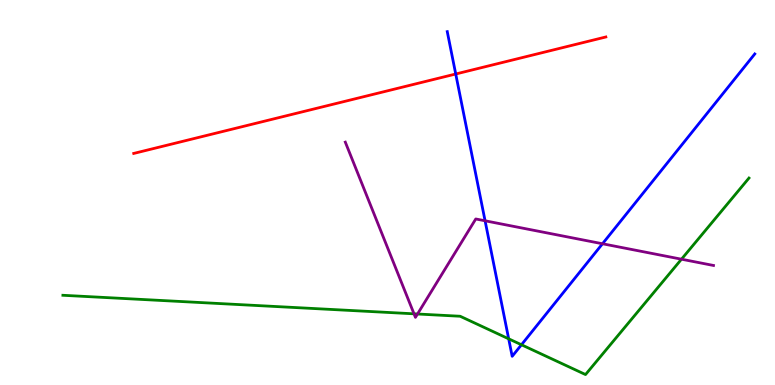[{'lines': ['blue', 'red'], 'intersections': [{'x': 5.88, 'y': 8.08}]}, {'lines': ['green', 'red'], 'intersections': []}, {'lines': ['purple', 'red'], 'intersections': []}, {'lines': ['blue', 'green'], 'intersections': [{'x': 6.56, 'y': 1.2}, {'x': 6.73, 'y': 1.05}]}, {'lines': ['blue', 'purple'], 'intersections': [{'x': 6.26, 'y': 4.27}, {'x': 7.77, 'y': 3.67}]}, {'lines': ['green', 'purple'], 'intersections': [{'x': 5.34, 'y': 1.85}, {'x': 5.39, 'y': 1.84}, {'x': 8.79, 'y': 3.27}]}]